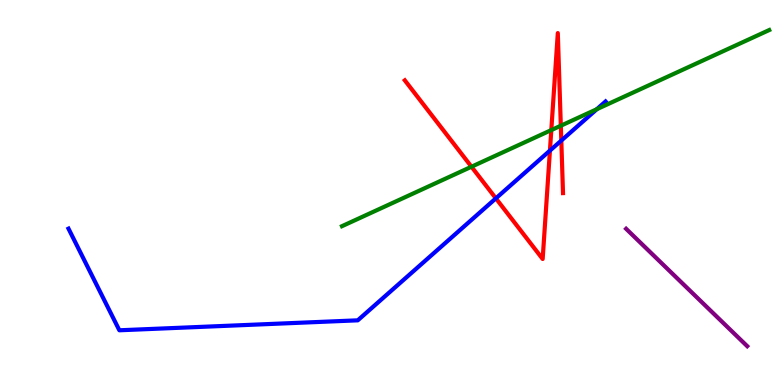[{'lines': ['blue', 'red'], 'intersections': [{'x': 6.4, 'y': 4.85}, {'x': 7.1, 'y': 6.09}, {'x': 7.24, 'y': 6.35}]}, {'lines': ['green', 'red'], 'intersections': [{'x': 6.08, 'y': 5.67}, {'x': 7.11, 'y': 6.62}, {'x': 7.24, 'y': 6.73}]}, {'lines': ['purple', 'red'], 'intersections': []}, {'lines': ['blue', 'green'], 'intersections': [{'x': 7.7, 'y': 7.16}]}, {'lines': ['blue', 'purple'], 'intersections': []}, {'lines': ['green', 'purple'], 'intersections': []}]